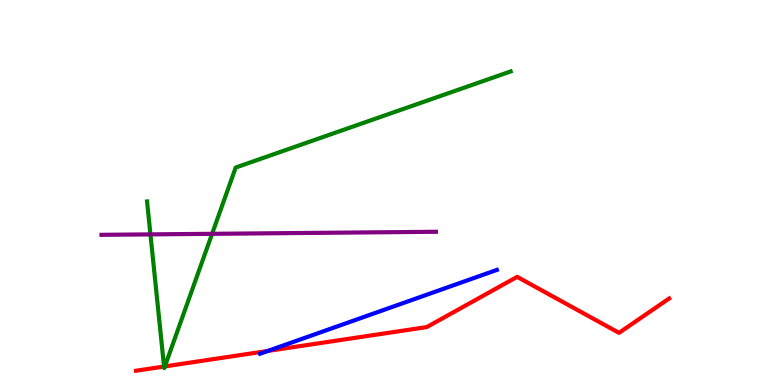[{'lines': ['blue', 'red'], 'intersections': [{'x': 3.46, 'y': 0.885}]}, {'lines': ['green', 'red'], 'intersections': [{'x': 2.12, 'y': 0.48}, {'x': 2.13, 'y': 0.483}]}, {'lines': ['purple', 'red'], 'intersections': []}, {'lines': ['blue', 'green'], 'intersections': []}, {'lines': ['blue', 'purple'], 'intersections': []}, {'lines': ['green', 'purple'], 'intersections': [{'x': 1.94, 'y': 3.91}, {'x': 2.74, 'y': 3.93}]}]